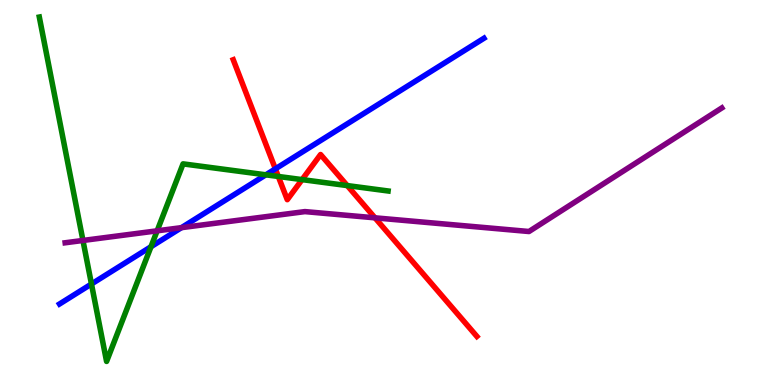[{'lines': ['blue', 'red'], 'intersections': [{'x': 3.55, 'y': 5.61}]}, {'lines': ['green', 'red'], 'intersections': [{'x': 3.59, 'y': 5.42}, {'x': 3.9, 'y': 5.33}, {'x': 4.48, 'y': 5.18}]}, {'lines': ['purple', 'red'], 'intersections': [{'x': 4.84, 'y': 4.34}]}, {'lines': ['blue', 'green'], 'intersections': [{'x': 1.18, 'y': 2.62}, {'x': 1.95, 'y': 3.59}, {'x': 3.43, 'y': 5.46}]}, {'lines': ['blue', 'purple'], 'intersections': [{'x': 2.34, 'y': 4.09}]}, {'lines': ['green', 'purple'], 'intersections': [{'x': 1.07, 'y': 3.75}, {'x': 2.03, 'y': 4.0}]}]